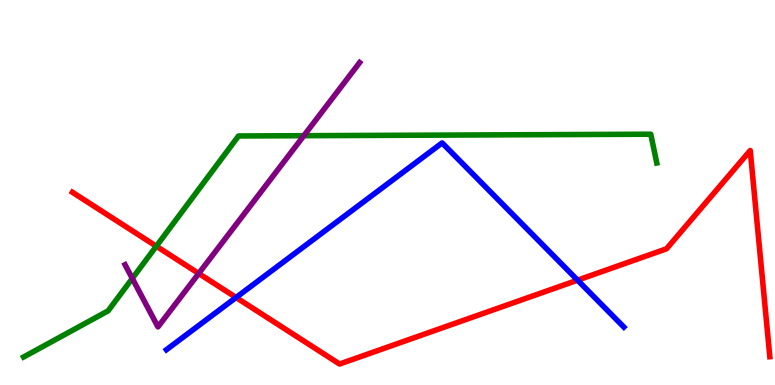[{'lines': ['blue', 'red'], 'intersections': [{'x': 3.05, 'y': 2.27}, {'x': 7.45, 'y': 2.72}]}, {'lines': ['green', 'red'], 'intersections': [{'x': 2.02, 'y': 3.6}]}, {'lines': ['purple', 'red'], 'intersections': [{'x': 2.56, 'y': 2.9}]}, {'lines': ['blue', 'green'], 'intersections': []}, {'lines': ['blue', 'purple'], 'intersections': []}, {'lines': ['green', 'purple'], 'intersections': [{'x': 1.71, 'y': 2.77}, {'x': 3.92, 'y': 6.48}]}]